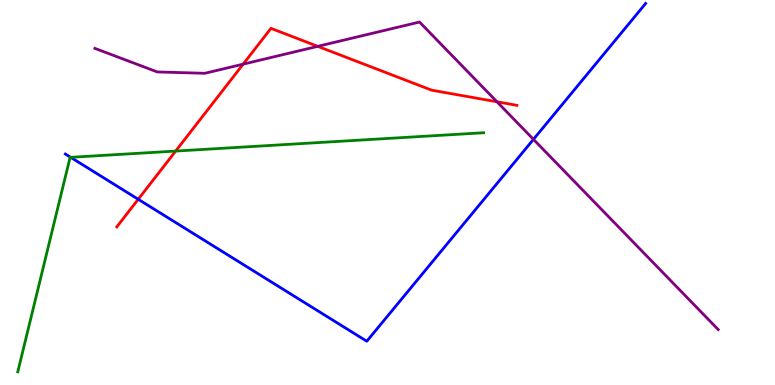[{'lines': ['blue', 'red'], 'intersections': [{'x': 1.78, 'y': 4.82}]}, {'lines': ['green', 'red'], 'intersections': [{'x': 2.27, 'y': 6.08}]}, {'lines': ['purple', 'red'], 'intersections': [{'x': 3.14, 'y': 8.33}, {'x': 4.1, 'y': 8.8}, {'x': 6.41, 'y': 7.36}]}, {'lines': ['blue', 'green'], 'intersections': [{'x': 0.912, 'y': 5.91}]}, {'lines': ['blue', 'purple'], 'intersections': [{'x': 6.88, 'y': 6.38}]}, {'lines': ['green', 'purple'], 'intersections': []}]